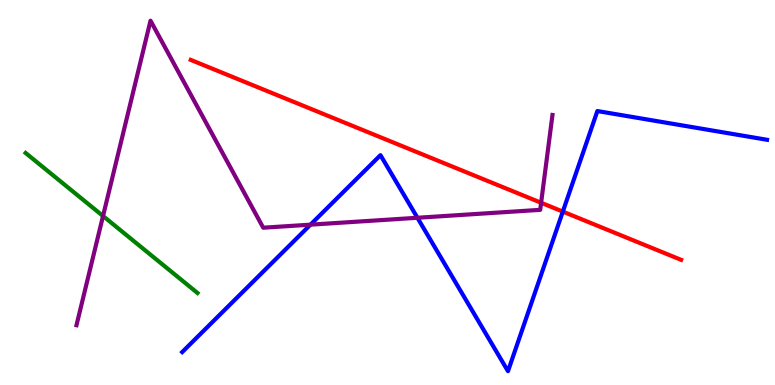[{'lines': ['blue', 'red'], 'intersections': [{'x': 7.26, 'y': 4.5}]}, {'lines': ['green', 'red'], 'intersections': []}, {'lines': ['purple', 'red'], 'intersections': [{'x': 6.98, 'y': 4.73}]}, {'lines': ['blue', 'green'], 'intersections': []}, {'lines': ['blue', 'purple'], 'intersections': [{'x': 4.01, 'y': 4.16}, {'x': 5.39, 'y': 4.34}]}, {'lines': ['green', 'purple'], 'intersections': [{'x': 1.33, 'y': 4.39}]}]